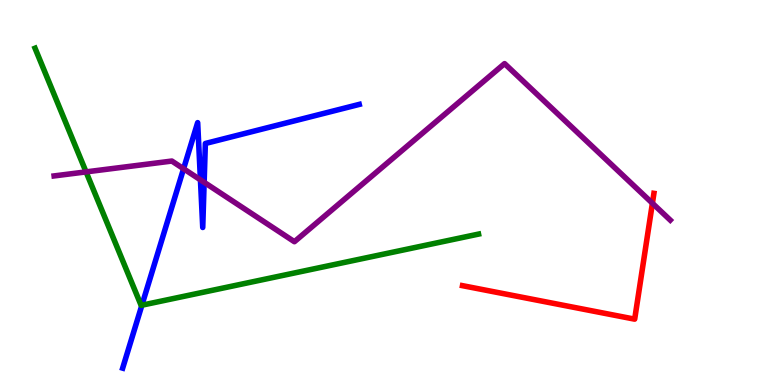[{'lines': ['blue', 'red'], 'intersections': []}, {'lines': ['green', 'red'], 'intersections': []}, {'lines': ['purple', 'red'], 'intersections': [{'x': 8.42, 'y': 4.72}]}, {'lines': ['blue', 'green'], 'intersections': [{'x': 1.83, 'y': 2.07}]}, {'lines': ['blue', 'purple'], 'intersections': [{'x': 2.37, 'y': 5.62}, {'x': 2.59, 'y': 5.33}, {'x': 2.63, 'y': 5.26}]}, {'lines': ['green', 'purple'], 'intersections': [{'x': 1.11, 'y': 5.54}]}]